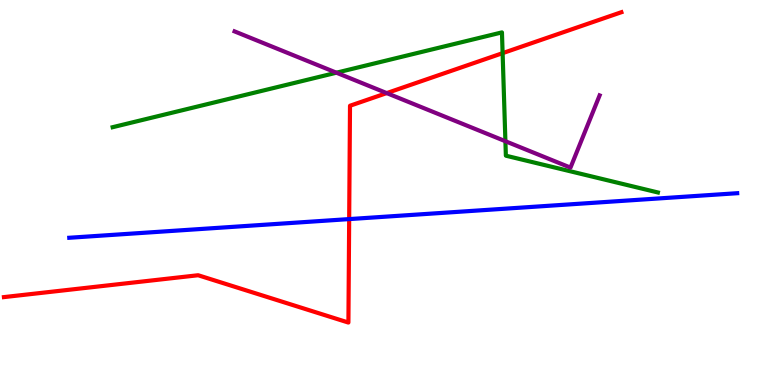[{'lines': ['blue', 'red'], 'intersections': [{'x': 4.51, 'y': 4.31}]}, {'lines': ['green', 'red'], 'intersections': [{'x': 6.49, 'y': 8.62}]}, {'lines': ['purple', 'red'], 'intersections': [{'x': 4.99, 'y': 7.58}]}, {'lines': ['blue', 'green'], 'intersections': []}, {'lines': ['blue', 'purple'], 'intersections': []}, {'lines': ['green', 'purple'], 'intersections': [{'x': 4.34, 'y': 8.11}, {'x': 6.52, 'y': 6.33}]}]